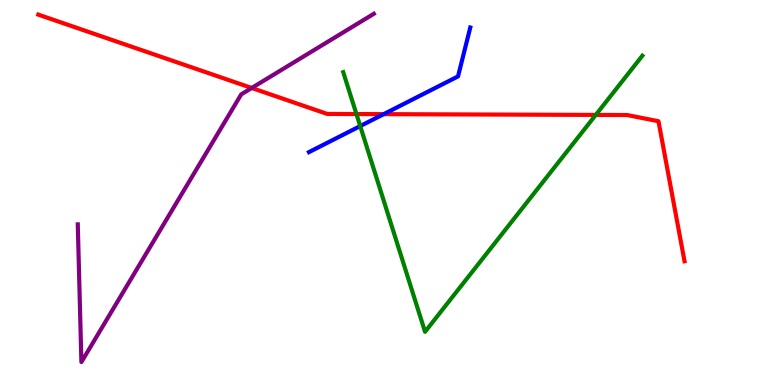[{'lines': ['blue', 'red'], 'intersections': [{'x': 4.95, 'y': 7.03}]}, {'lines': ['green', 'red'], 'intersections': [{'x': 4.6, 'y': 7.04}, {'x': 7.69, 'y': 7.02}]}, {'lines': ['purple', 'red'], 'intersections': [{'x': 3.25, 'y': 7.71}]}, {'lines': ['blue', 'green'], 'intersections': [{'x': 4.65, 'y': 6.73}]}, {'lines': ['blue', 'purple'], 'intersections': []}, {'lines': ['green', 'purple'], 'intersections': []}]